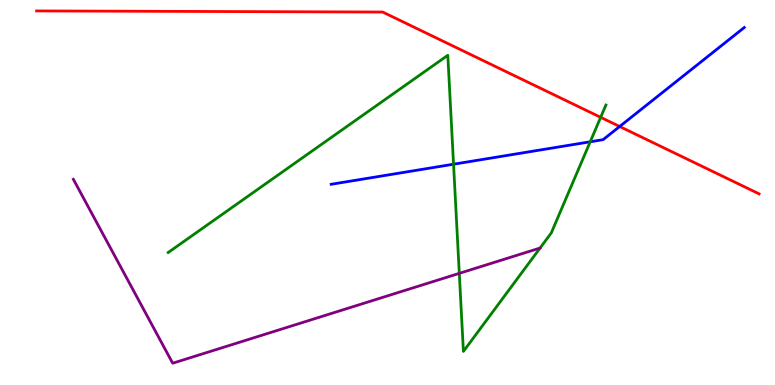[{'lines': ['blue', 'red'], 'intersections': [{'x': 8.0, 'y': 6.71}]}, {'lines': ['green', 'red'], 'intersections': [{'x': 7.75, 'y': 6.95}]}, {'lines': ['purple', 'red'], 'intersections': []}, {'lines': ['blue', 'green'], 'intersections': [{'x': 5.85, 'y': 5.73}, {'x': 7.62, 'y': 6.32}]}, {'lines': ['blue', 'purple'], 'intersections': []}, {'lines': ['green', 'purple'], 'intersections': [{'x': 5.93, 'y': 2.9}]}]